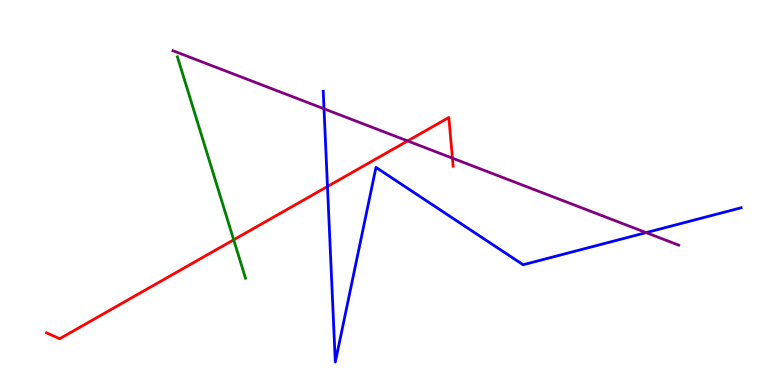[{'lines': ['blue', 'red'], 'intersections': [{'x': 4.23, 'y': 5.16}]}, {'lines': ['green', 'red'], 'intersections': [{'x': 3.02, 'y': 3.77}]}, {'lines': ['purple', 'red'], 'intersections': [{'x': 5.26, 'y': 6.34}, {'x': 5.84, 'y': 5.89}]}, {'lines': ['blue', 'green'], 'intersections': []}, {'lines': ['blue', 'purple'], 'intersections': [{'x': 4.18, 'y': 7.17}, {'x': 8.34, 'y': 3.96}]}, {'lines': ['green', 'purple'], 'intersections': []}]